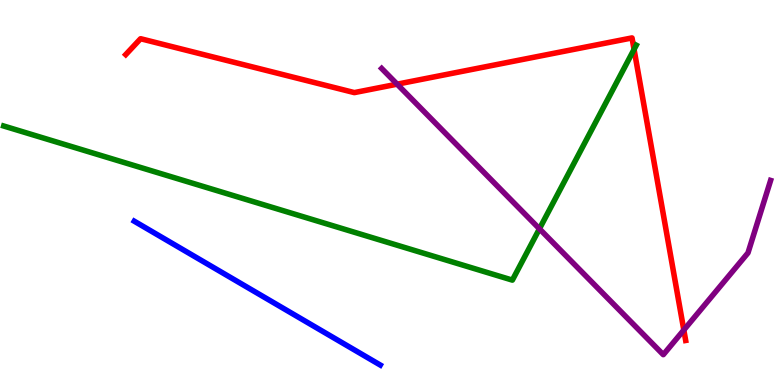[{'lines': ['blue', 'red'], 'intersections': []}, {'lines': ['green', 'red'], 'intersections': [{'x': 8.18, 'y': 8.72}]}, {'lines': ['purple', 'red'], 'intersections': [{'x': 5.12, 'y': 7.81}, {'x': 8.82, 'y': 1.43}]}, {'lines': ['blue', 'green'], 'intersections': []}, {'lines': ['blue', 'purple'], 'intersections': []}, {'lines': ['green', 'purple'], 'intersections': [{'x': 6.96, 'y': 4.06}]}]